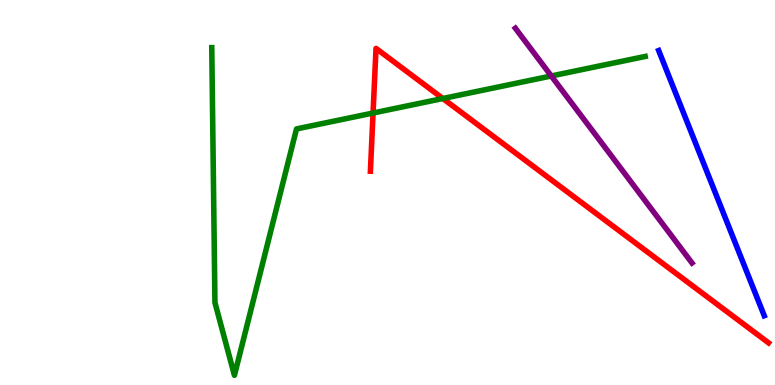[{'lines': ['blue', 'red'], 'intersections': []}, {'lines': ['green', 'red'], 'intersections': [{'x': 4.81, 'y': 7.06}, {'x': 5.71, 'y': 7.44}]}, {'lines': ['purple', 'red'], 'intersections': []}, {'lines': ['blue', 'green'], 'intersections': []}, {'lines': ['blue', 'purple'], 'intersections': []}, {'lines': ['green', 'purple'], 'intersections': [{'x': 7.11, 'y': 8.03}]}]